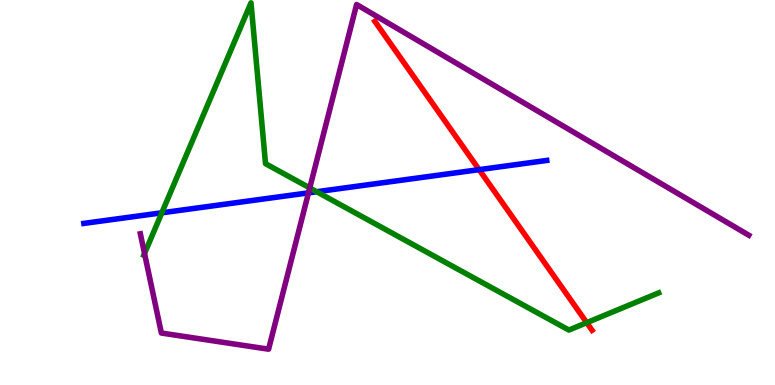[{'lines': ['blue', 'red'], 'intersections': [{'x': 6.18, 'y': 5.59}]}, {'lines': ['green', 'red'], 'intersections': [{'x': 7.57, 'y': 1.62}]}, {'lines': ['purple', 'red'], 'intersections': []}, {'lines': ['blue', 'green'], 'intersections': [{'x': 2.09, 'y': 4.47}, {'x': 4.09, 'y': 5.02}]}, {'lines': ['blue', 'purple'], 'intersections': [{'x': 3.98, 'y': 4.99}]}, {'lines': ['green', 'purple'], 'intersections': [{'x': 1.86, 'y': 3.42}, {'x': 4.0, 'y': 5.12}]}]